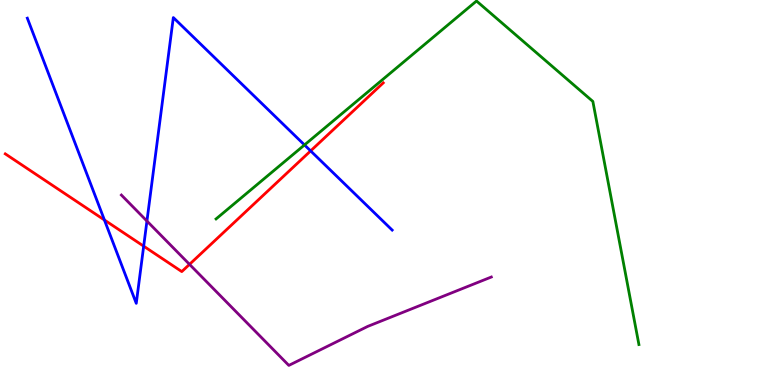[{'lines': ['blue', 'red'], 'intersections': [{'x': 1.35, 'y': 4.29}, {'x': 1.85, 'y': 3.61}, {'x': 4.01, 'y': 6.08}]}, {'lines': ['green', 'red'], 'intersections': []}, {'lines': ['purple', 'red'], 'intersections': [{'x': 2.45, 'y': 3.13}]}, {'lines': ['blue', 'green'], 'intersections': [{'x': 3.93, 'y': 6.24}]}, {'lines': ['blue', 'purple'], 'intersections': [{'x': 1.9, 'y': 4.26}]}, {'lines': ['green', 'purple'], 'intersections': []}]